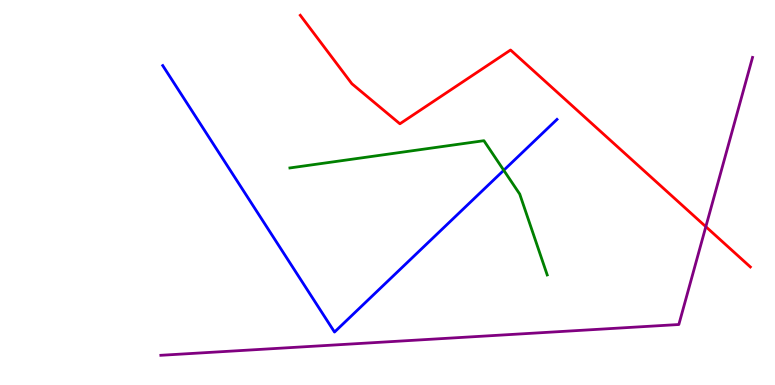[{'lines': ['blue', 'red'], 'intersections': []}, {'lines': ['green', 'red'], 'intersections': []}, {'lines': ['purple', 'red'], 'intersections': [{'x': 9.11, 'y': 4.11}]}, {'lines': ['blue', 'green'], 'intersections': [{'x': 6.5, 'y': 5.58}]}, {'lines': ['blue', 'purple'], 'intersections': []}, {'lines': ['green', 'purple'], 'intersections': []}]